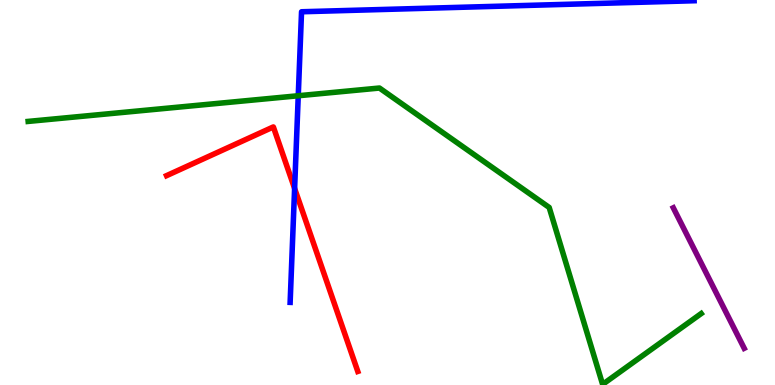[{'lines': ['blue', 'red'], 'intersections': [{'x': 3.8, 'y': 5.1}]}, {'lines': ['green', 'red'], 'intersections': []}, {'lines': ['purple', 'red'], 'intersections': []}, {'lines': ['blue', 'green'], 'intersections': [{'x': 3.85, 'y': 7.51}]}, {'lines': ['blue', 'purple'], 'intersections': []}, {'lines': ['green', 'purple'], 'intersections': []}]